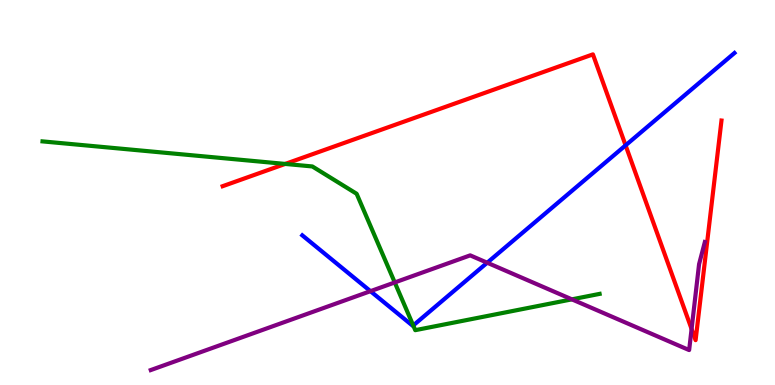[{'lines': ['blue', 'red'], 'intersections': [{'x': 8.07, 'y': 6.22}]}, {'lines': ['green', 'red'], 'intersections': [{'x': 3.68, 'y': 5.74}]}, {'lines': ['purple', 'red'], 'intersections': [{'x': 8.92, 'y': 1.45}]}, {'lines': ['blue', 'green'], 'intersections': [{'x': 5.33, 'y': 1.55}]}, {'lines': ['blue', 'purple'], 'intersections': [{'x': 4.78, 'y': 2.44}, {'x': 6.29, 'y': 3.18}]}, {'lines': ['green', 'purple'], 'intersections': [{'x': 5.09, 'y': 2.66}, {'x': 7.38, 'y': 2.22}]}]